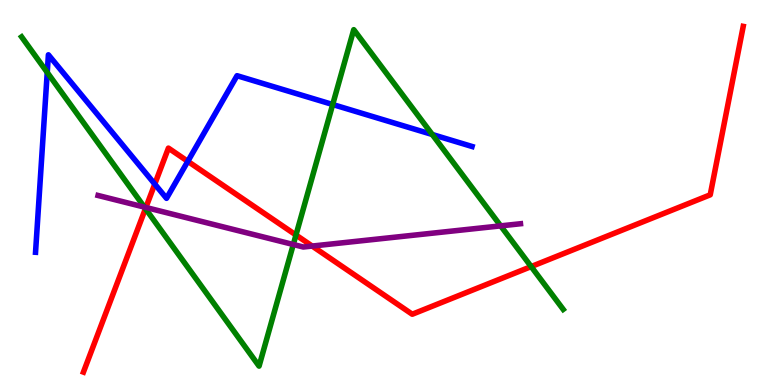[{'lines': ['blue', 'red'], 'intersections': [{'x': 2.0, 'y': 5.22}, {'x': 2.42, 'y': 5.81}]}, {'lines': ['green', 'red'], 'intersections': [{'x': 1.88, 'y': 4.58}, {'x': 3.82, 'y': 3.9}, {'x': 6.85, 'y': 3.08}]}, {'lines': ['purple', 'red'], 'intersections': [{'x': 1.88, 'y': 4.61}, {'x': 4.03, 'y': 3.61}]}, {'lines': ['blue', 'green'], 'intersections': [{'x': 0.61, 'y': 8.12}, {'x': 4.29, 'y': 7.29}, {'x': 5.58, 'y': 6.51}]}, {'lines': ['blue', 'purple'], 'intersections': []}, {'lines': ['green', 'purple'], 'intersections': [{'x': 1.86, 'y': 4.62}, {'x': 3.78, 'y': 3.65}, {'x': 6.46, 'y': 4.13}]}]